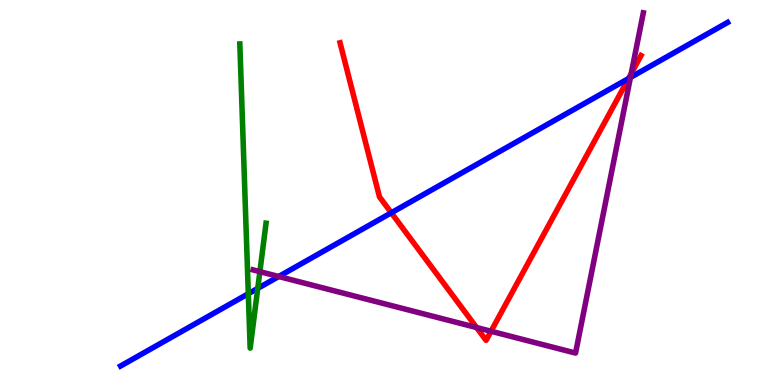[{'lines': ['blue', 'red'], 'intersections': [{'x': 5.05, 'y': 4.47}, {'x': 8.11, 'y': 7.96}]}, {'lines': ['green', 'red'], 'intersections': []}, {'lines': ['purple', 'red'], 'intersections': [{'x': 6.15, 'y': 1.49}, {'x': 6.34, 'y': 1.4}, {'x': 8.14, 'y': 8.09}]}, {'lines': ['blue', 'green'], 'intersections': [{'x': 3.2, 'y': 2.37}, {'x': 3.33, 'y': 2.51}]}, {'lines': ['blue', 'purple'], 'intersections': [{'x': 3.6, 'y': 2.82}, {'x': 8.13, 'y': 7.99}]}, {'lines': ['green', 'purple'], 'intersections': [{'x': 3.35, 'y': 2.94}]}]